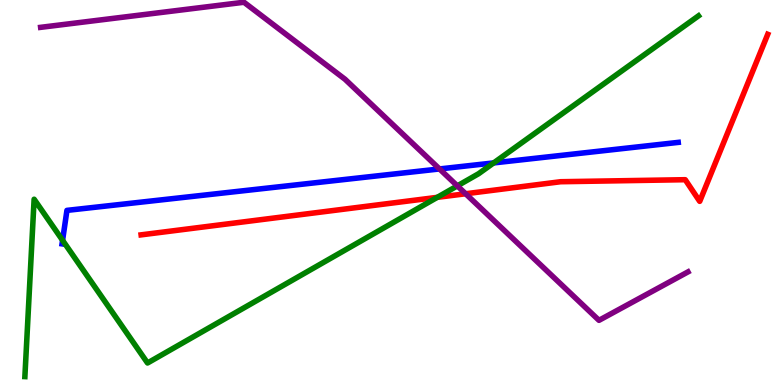[{'lines': ['blue', 'red'], 'intersections': []}, {'lines': ['green', 'red'], 'intersections': [{'x': 5.64, 'y': 4.87}]}, {'lines': ['purple', 'red'], 'intersections': [{'x': 6.01, 'y': 4.97}]}, {'lines': ['blue', 'green'], 'intersections': [{'x': 0.807, 'y': 3.76}, {'x': 6.37, 'y': 5.77}]}, {'lines': ['blue', 'purple'], 'intersections': [{'x': 5.67, 'y': 5.61}]}, {'lines': ['green', 'purple'], 'intersections': [{'x': 5.9, 'y': 5.17}]}]